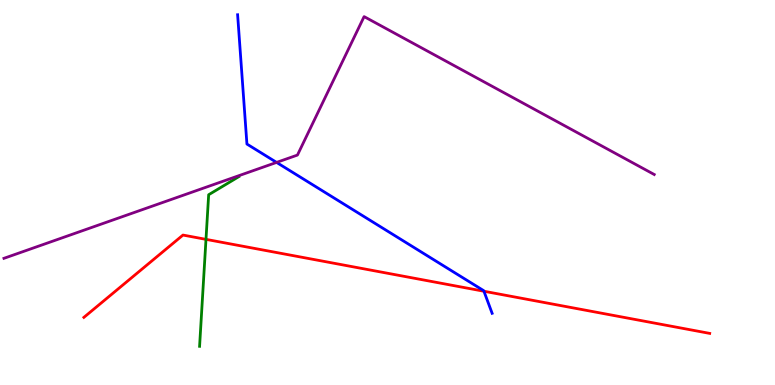[{'lines': ['blue', 'red'], 'intersections': [{'x': 6.24, 'y': 2.44}]}, {'lines': ['green', 'red'], 'intersections': [{'x': 2.66, 'y': 3.78}]}, {'lines': ['purple', 'red'], 'intersections': []}, {'lines': ['blue', 'green'], 'intersections': []}, {'lines': ['blue', 'purple'], 'intersections': [{'x': 3.57, 'y': 5.78}]}, {'lines': ['green', 'purple'], 'intersections': []}]